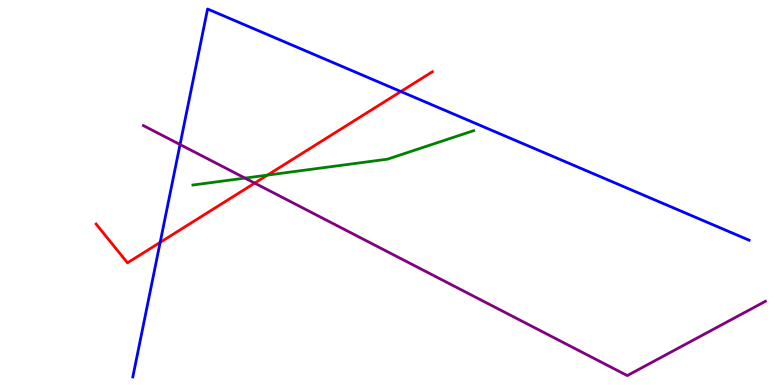[{'lines': ['blue', 'red'], 'intersections': [{'x': 2.07, 'y': 3.7}, {'x': 5.17, 'y': 7.62}]}, {'lines': ['green', 'red'], 'intersections': [{'x': 3.45, 'y': 5.45}]}, {'lines': ['purple', 'red'], 'intersections': [{'x': 3.29, 'y': 5.24}]}, {'lines': ['blue', 'green'], 'intersections': []}, {'lines': ['blue', 'purple'], 'intersections': [{'x': 2.32, 'y': 6.25}]}, {'lines': ['green', 'purple'], 'intersections': [{'x': 3.16, 'y': 5.37}]}]